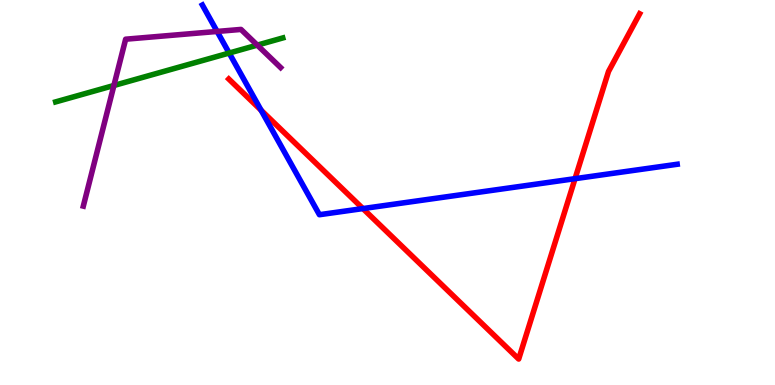[{'lines': ['blue', 'red'], 'intersections': [{'x': 3.37, 'y': 7.14}, {'x': 4.68, 'y': 4.58}, {'x': 7.42, 'y': 5.36}]}, {'lines': ['green', 'red'], 'intersections': []}, {'lines': ['purple', 'red'], 'intersections': []}, {'lines': ['blue', 'green'], 'intersections': [{'x': 2.96, 'y': 8.62}]}, {'lines': ['blue', 'purple'], 'intersections': [{'x': 2.8, 'y': 9.18}]}, {'lines': ['green', 'purple'], 'intersections': [{'x': 1.47, 'y': 7.78}, {'x': 3.32, 'y': 8.83}]}]